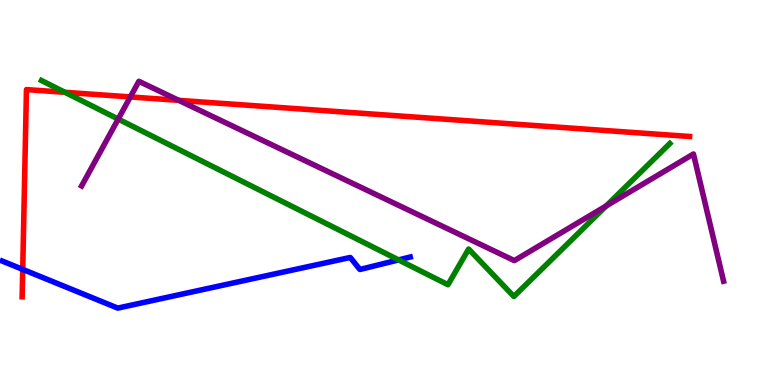[{'lines': ['blue', 'red'], 'intersections': [{'x': 0.293, 'y': 3.0}]}, {'lines': ['green', 'red'], 'intersections': [{'x': 0.838, 'y': 7.6}]}, {'lines': ['purple', 'red'], 'intersections': [{'x': 1.68, 'y': 7.48}, {'x': 2.31, 'y': 7.39}]}, {'lines': ['blue', 'green'], 'intersections': [{'x': 5.14, 'y': 3.25}]}, {'lines': ['blue', 'purple'], 'intersections': []}, {'lines': ['green', 'purple'], 'intersections': [{'x': 1.53, 'y': 6.91}, {'x': 7.82, 'y': 4.65}]}]